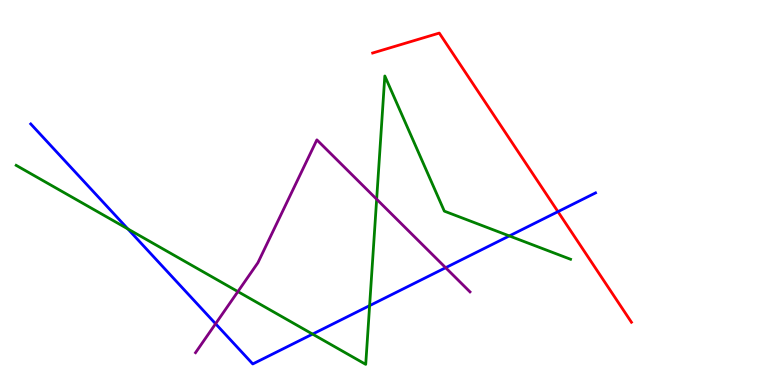[{'lines': ['blue', 'red'], 'intersections': [{'x': 7.2, 'y': 4.5}]}, {'lines': ['green', 'red'], 'intersections': []}, {'lines': ['purple', 'red'], 'intersections': []}, {'lines': ['blue', 'green'], 'intersections': [{'x': 1.65, 'y': 4.05}, {'x': 4.03, 'y': 1.32}, {'x': 4.77, 'y': 2.06}, {'x': 6.57, 'y': 3.87}]}, {'lines': ['blue', 'purple'], 'intersections': [{'x': 2.78, 'y': 1.59}, {'x': 5.75, 'y': 3.05}]}, {'lines': ['green', 'purple'], 'intersections': [{'x': 3.07, 'y': 2.43}, {'x': 4.86, 'y': 4.83}]}]